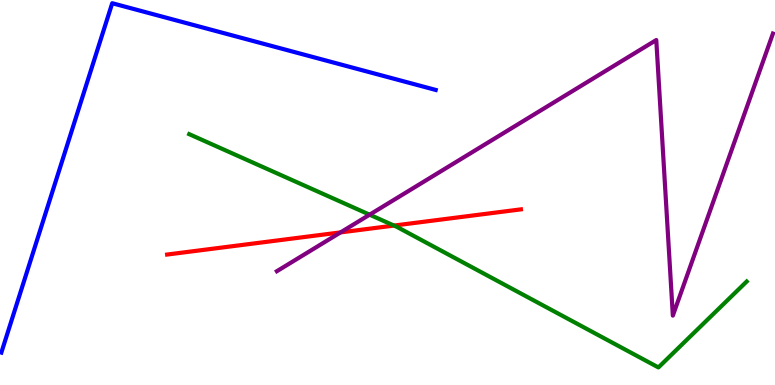[{'lines': ['blue', 'red'], 'intersections': []}, {'lines': ['green', 'red'], 'intersections': [{'x': 5.08, 'y': 4.14}]}, {'lines': ['purple', 'red'], 'intersections': [{'x': 4.39, 'y': 3.96}]}, {'lines': ['blue', 'green'], 'intersections': []}, {'lines': ['blue', 'purple'], 'intersections': []}, {'lines': ['green', 'purple'], 'intersections': [{'x': 4.77, 'y': 4.42}]}]